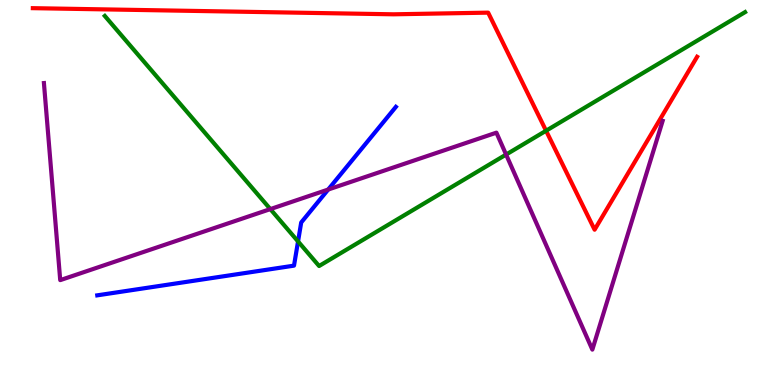[{'lines': ['blue', 'red'], 'intersections': []}, {'lines': ['green', 'red'], 'intersections': [{'x': 7.05, 'y': 6.6}]}, {'lines': ['purple', 'red'], 'intersections': []}, {'lines': ['blue', 'green'], 'intersections': [{'x': 3.85, 'y': 3.73}]}, {'lines': ['blue', 'purple'], 'intersections': [{'x': 4.23, 'y': 5.08}]}, {'lines': ['green', 'purple'], 'intersections': [{'x': 3.49, 'y': 4.57}, {'x': 6.53, 'y': 5.99}]}]